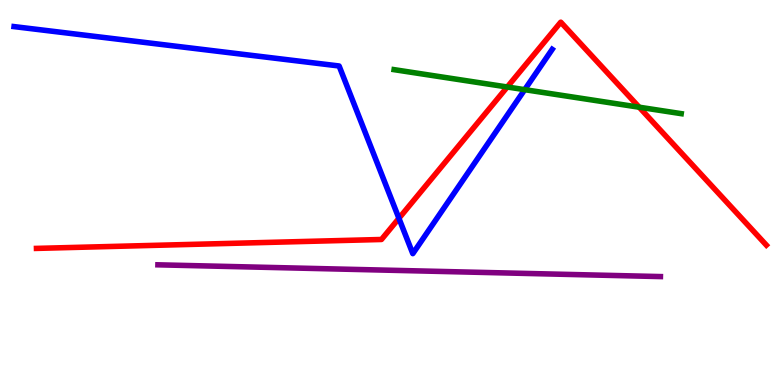[{'lines': ['blue', 'red'], 'intersections': [{'x': 5.15, 'y': 4.33}]}, {'lines': ['green', 'red'], 'intersections': [{'x': 6.55, 'y': 7.74}, {'x': 8.25, 'y': 7.22}]}, {'lines': ['purple', 'red'], 'intersections': []}, {'lines': ['blue', 'green'], 'intersections': [{'x': 6.77, 'y': 7.67}]}, {'lines': ['blue', 'purple'], 'intersections': []}, {'lines': ['green', 'purple'], 'intersections': []}]